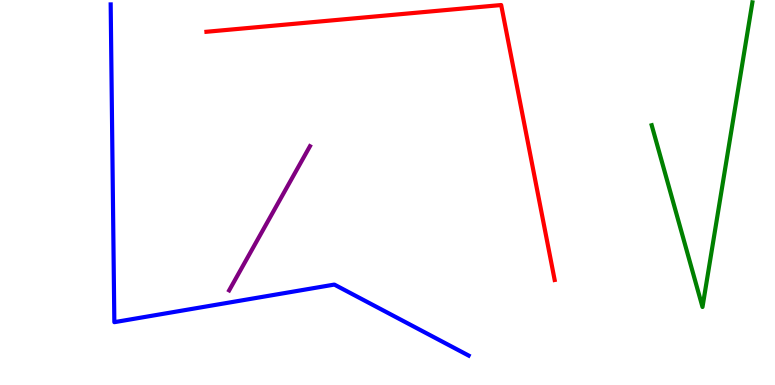[{'lines': ['blue', 'red'], 'intersections': []}, {'lines': ['green', 'red'], 'intersections': []}, {'lines': ['purple', 'red'], 'intersections': []}, {'lines': ['blue', 'green'], 'intersections': []}, {'lines': ['blue', 'purple'], 'intersections': []}, {'lines': ['green', 'purple'], 'intersections': []}]